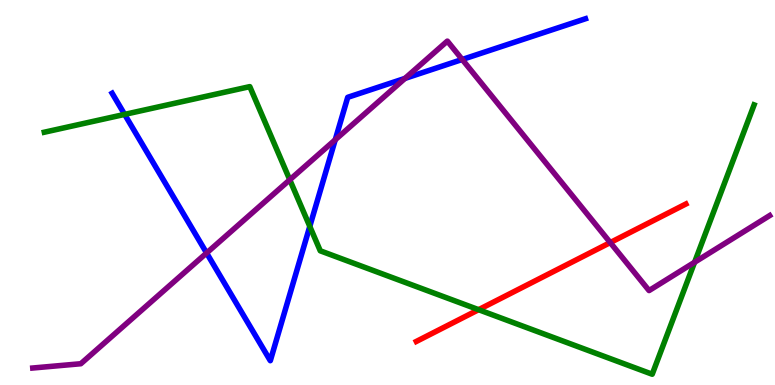[{'lines': ['blue', 'red'], 'intersections': []}, {'lines': ['green', 'red'], 'intersections': [{'x': 6.18, 'y': 1.96}]}, {'lines': ['purple', 'red'], 'intersections': [{'x': 7.87, 'y': 3.7}]}, {'lines': ['blue', 'green'], 'intersections': [{'x': 1.61, 'y': 7.03}, {'x': 4.0, 'y': 4.12}]}, {'lines': ['blue', 'purple'], 'intersections': [{'x': 2.67, 'y': 3.43}, {'x': 4.33, 'y': 6.37}, {'x': 5.23, 'y': 7.96}, {'x': 5.96, 'y': 8.45}]}, {'lines': ['green', 'purple'], 'intersections': [{'x': 3.74, 'y': 5.33}, {'x': 8.96, 'y': 3.19}]}]